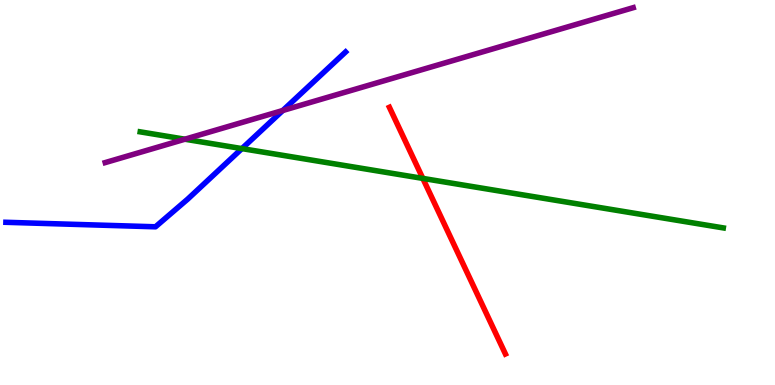[{'lines': ['blue', 'red'], 'intersections': []}, {'lines': ['green', 'red'], 'intersections': [{'x': 5.46, 'y': 5.37}]}, {'lines': ['purple', 'red'], 'intersections': []}, {'lines': ['blue', 'green'], 'intersections': [{'x': 3.12, 'y': 6.14}]}, {'lines': ['blue', 'purple'], 'intersections': [{'x': 3.65, 'y': 7.13}]}, {'lines': ['green', 'purple'], 'intersections': [{'x': 2.39, 'y': 6.38}]}]